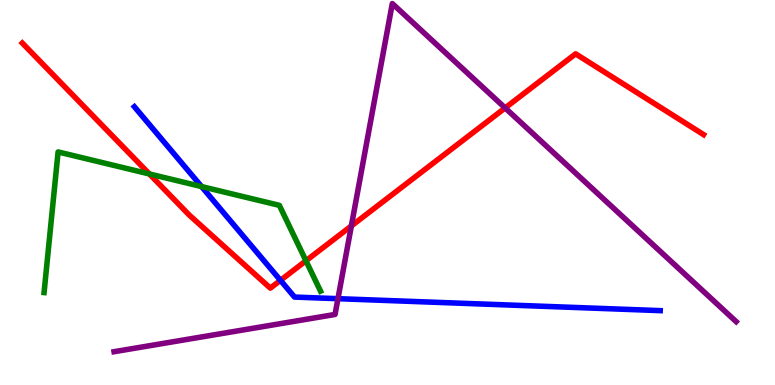[{'lines': ['blue', 'red'], 'intersections': [{'x': 3.62, 'y': 2.72}]}, {'lines': ['green', 'red'], 'intersections': [{'x': 1.93, 'y': 5.48}, {'x': 3.95, 'y': 3.23}]}, {'lines': ['purple', 'red'], 'intersections': [{'x': 4.53, 'y': 4.13}, {'x': 6.52, 'y': 7.2}]}, {'lines': ['blue', 'green'], 'intersections': [{'x': 2.6, 'y': 5.15}]}, {'lines': ['blue', 'purple'], 'intersections': [{'x': 4.36, 'y': 2.24}]}, {'lines': ['green', 'purple'], 'intersections': []}]